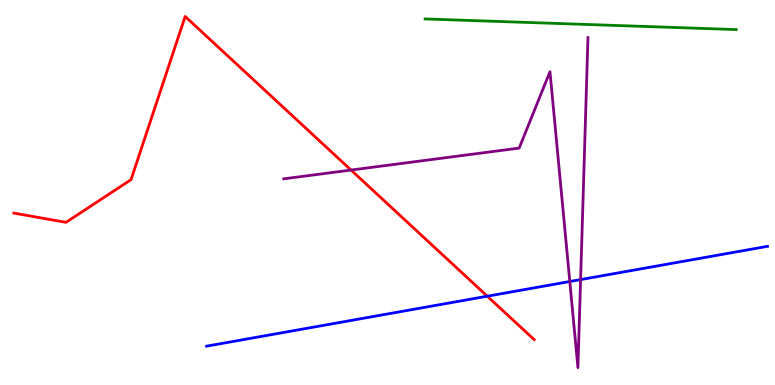[{'lines': ['blue', 'red'], 'intersections': [{'x': 6.29, 'y': 2.31}]}, {'lines': ['green', 'red'], 'intersections': []}, {'lines': ['purple', 'red'], 'intersections': [{'x': 4.53, 'y': 5.58}]}, {'lines': ['blue', 'green'], 'intersections': []}, {'lines': ['blue', 'purple'], 'intersections': [{'x': 7.35, 'y': 2.69}, {'x': 7.49, 'y': 2.74}]}, {'lines': ['green', 'purple'], 'intersections': []}]